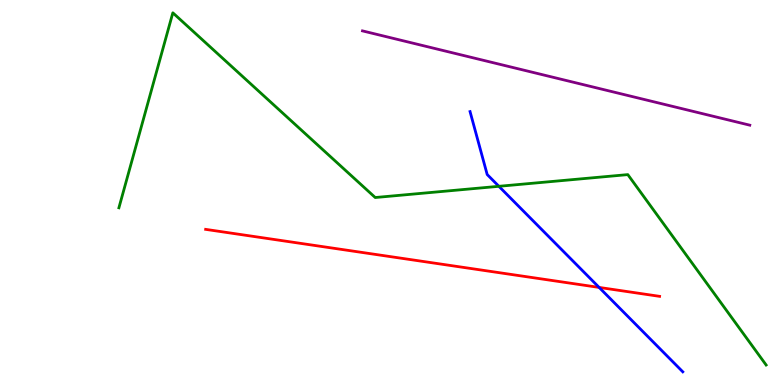[{'lines': ['blue', 'red'], 'intersections': [{'x': 7.73, 'y': 2.53}]}, {'lines': ['green', 'red'], 'intersections': []}, {'lines': ['purple', 'red'], 'intersections': []}, {'lines': ['blue', 'green'], 'intersections': [{'x': 6.44, 'y': 5.16}]}, {'lines': ['blue', 'purple'], 'intersections': []}, {'lines': ['green', 'purple'], 'intersections': []}]